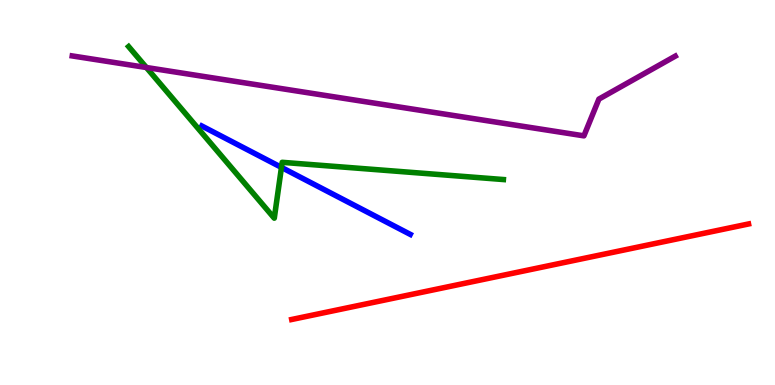[{'lines': ['blue', 'red'], 'intersections': []}, {'lines': ['green', 'red'], 'intersections': []}, {'lines': ['purple', 'red'], 'intersections': []}, {'lines': ['blue', 'green'], 'intersections': [{'x': 3.63, 'y': 5.65}]}, {'lines': ['blue', 'purple'], 'intersections': []}, {'lines': ['green', 'purple'], 'intersections': [{'x': 1.89, 'y': 8.25}]}]